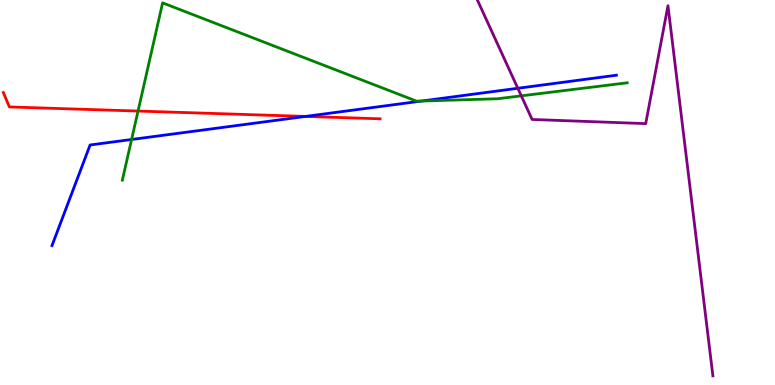[{'lines': ['blue', 'red'], 'intersections': [{'x': 3.94, 'y': 6.98}]}, {'lines': ['green', 'red'], 'intersections': [{'x': 1.78, 'y': 7.12}]}, {'lines': ['purple', 'red'], 'intersections': []}, {'lines': ['blue', 'green'], 'intersections': [{'x': 1.7, 'y': 6.38}, {'x': 5.44, 'y': 7.38}]}, {'lines': ['blue', 'purple'], 'intersections': [{'x': 6.68, 'y': 7.71}]}, {'lines': ['green', 'purple'], 'intersections': [{'x': 6.73, 'y': 7.51}]}]